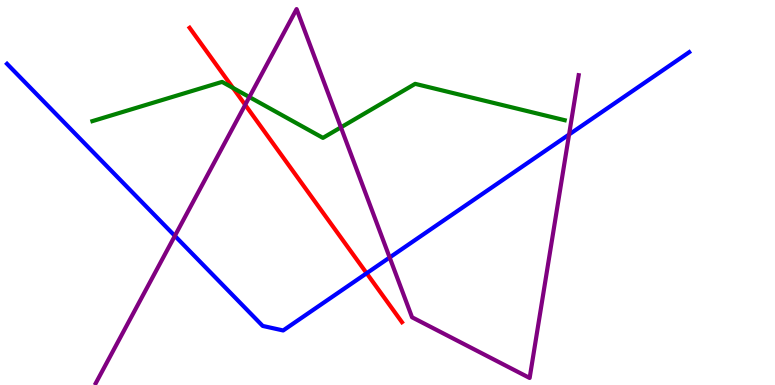[{'lines': ['blue', 'red'], 'intersections': [{'x': 4.73, 'y': 2.9}]}, {'lines': ['green', 'red'], 'intersections': [{'x': 3.01, 'y': 7.72}]}, {'lines': ['purple', 'red'], 'intersections': [{'x': 3.16, 'y': 7.28}]}, {'lines': ['blue', 'green'], 'intersections': []}, {'lines': ['blue', 'purple'], 'intersections': [{'x': 2.26, 'y': 3.87}, {'x': 5.03, 'y': 3.31}, {'x': 7.34, 'y': 6.51}]}, {'lines': ['green', 'purple'], 'intersections': [{'x': 3.22, 'y': 7.48}, {'x': 4.4, 'y': 6.69}]}]